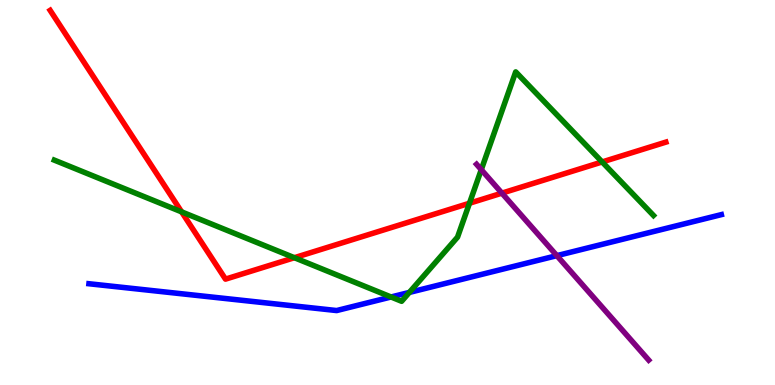[{'lines': ['blue', 'red'], 'intersections': []}, {'lines': ['green', 'red'], 'intersections': [{'x': 2.34, 'y': 4.5}, {'x': 3.8, 'y': 3.31}, {'x': 6.06, 'y': 4.72}, {'x': 7.77, 'y': 5.79}]}, {'lines': ['purple', 'red'], 'intersections': [{'x': 6.48, 'y': 4.98}]}, {'lines': ['blue', 'green'], 'intersections': [{'x': 5.05, 'y': 2.29}, {'x': 5.28, 'y': 2.4}]}, {'lines': ['blue', 'purple'], 'intersections': [{'x': 7.19, 'y': 3.36}]}, {'lines': ['green', 'purple'], 'intersections': [{'x': 6.21, 'y': 5.59}]}]